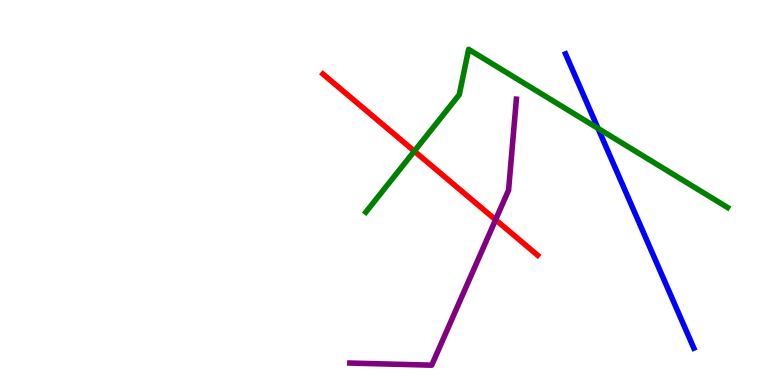[{'lines': ['blue', 'red'], 'intersections': []}, {'lines': ['green', 'red'], 'intersections': [{'x': 5.35, 'y': 6.07}]}, {'lines': ['purple', 'red'], 'intersections': [{'x': 6.39, 'y': 4.29}]}, {'lines': ['blue', 'green'], 'intersections': [{'x': 7.72, 'y': 6.67}]}, {'lines': ['blue', 'purple'], 'intersections': []}, {'lines': ['green', 'purple'], 'intersections': []}]